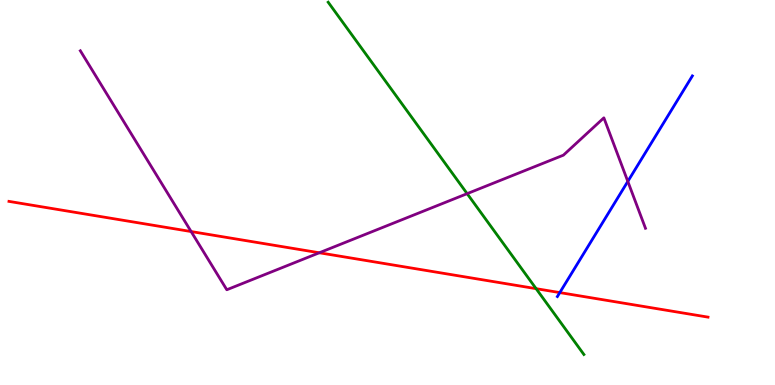[{'lines': ['blue', 'red'], 'intersections': [{'x': 7.22, 'y': 2.4}]}, {'lines': ['green', 'red'], 'intersections': [{'x': 6.92, 'y': 2.5}]}, {'lines': ['purple', 'red'], 'intersections': [{'x': 2.47, 'y': 3.99}, {'x': 4.12, 'y': 3.43}]}, {'lines': ['blue', 'green'], 'intersections': []}, {'lines': ['blue', 'purple'], 'intersections': [{'x': 8.1, 'y': 5.29}]}, {'lines': ['green', 'purple'], 'intersections': [{'x': 6.03, 'y': 4.97}]}]